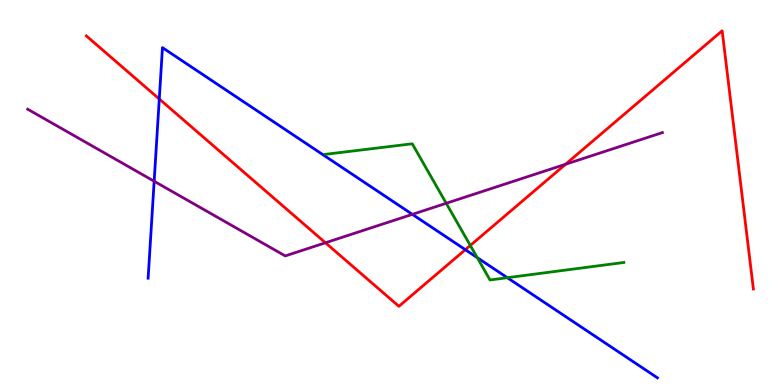[{'lines': ['blue', 'red'], 'intersections': [{'x': 2.06, 'y': 7.43}, {'x': 6.0, 'y': 3.51}]}, {'lines': ['green', 'red'], 'intersections': [{'x': 6.07, 'y': 3.62}]}, {'lines': ['purple', 'red'], 'intersections': [{'x': 4.2, 'y': 3.69}, {'x': 7.3, 'y': 5.73}]}, {'lines': ['blue', 'green'], 'intersections': [{'x': 6.16, 'y': 3.31}, {'x': 6.55, 'y': 2.79}]}, {'lines': ['blue', 'purple'], 'intersections': [{'x': 1.99, 'y': 5.29}, {'x': 5.32, 'y': 4.43}]}, {'lines': ['green', 'purple'], 'intersections': [{'x': 5.76, 'y': 4.72}]}]